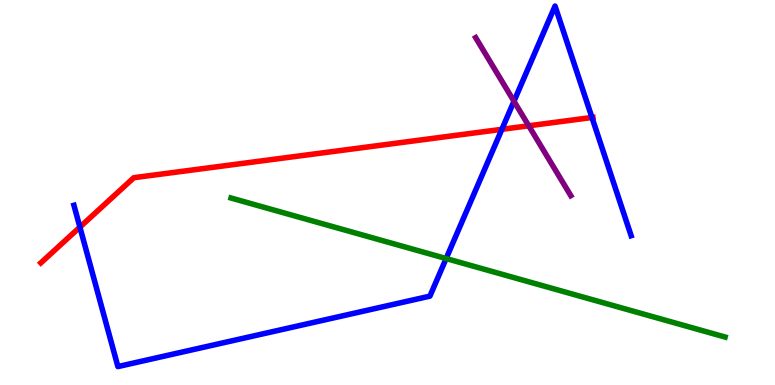[{'lines': ['blue', 'red'], 'intersections': [{'x': 1.03, 'y': 4.1}, {'x': 6.48, 'y': 6.64}, {'x': 7.64, 'y': 6.95}]}, {'lines': ['green', 'red'], 'intersections': []}, {'lines': ['purple', 'red'], 'intersections': [{'x': 6.82, 'y': 6.73}]}, {'lines': ['blue', 'green'], 'intersections': [{'x': 5.76, 'y': 3.28}]}, {'lines': ['blue', 'purple'], 'intersections': [{'x': 6.63, 'y': 7.37}]}, {'lines': ['green', 'purple'], 'intersections': []}]